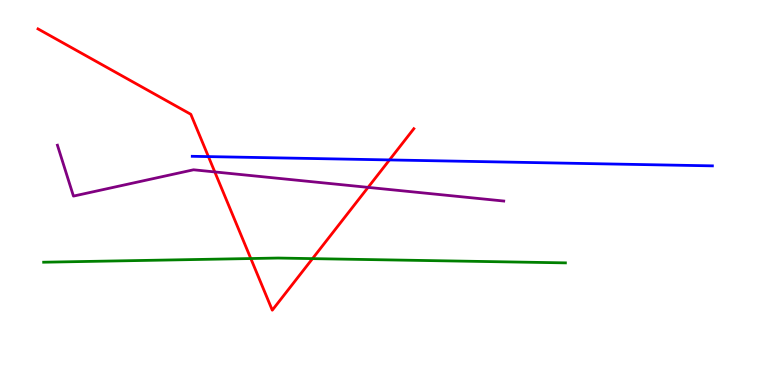[{'lines': ['blue', 'red'], 'intersections': [{'x': 2.69, 'y': 5.93}, {'x': 5.03, 'y': 5.85}]}, {'lines': ['green', 'red'], 'intersections': [{'x': 3.24, 'y': 3.28}, {'x': 4.03, 'y': 3.28}]}, {'lines': ['purple', 'red'], 'intersections': [{'x': 2.77, 'y': 5.53}, {'x': 4.75, 'y': 5.13}]}, {'lines': ['blue', 'green'], 'intersections': []}, {'lines': ['blue', 'purple'], 'intersections': []}, {'lines': ['green', 'purple'], 'intersections': []}]